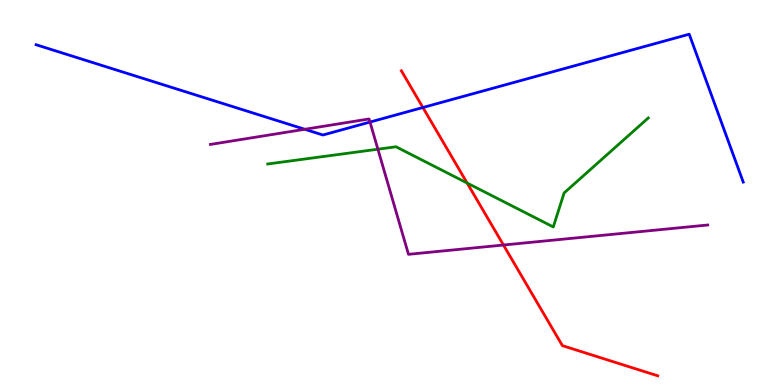[{'lines': ['blue', 'red'], 'intersections': [{'x': 5.46, 'y': 7.21}]}, {'lines': ['green', 'red'], 'intersections': [{'x': 6.03, 'y': 5.25}]}, {'lines': ['purple', 'red'], 'intersections': [{'x': 6.5, 'y': 3.64}]}, {'lines': ['blue', 'green'], 'intersections': []}, {'lines': ['blue', 'purple'], 'intersections': [{'x': 3.93, 'y': 6.64}, {'x': 4.77, 'y': 6.83}]}, {'lines': ['green', 'purple'], 'intersections': [{'x': 4.88, 'y': 6.12}]}]